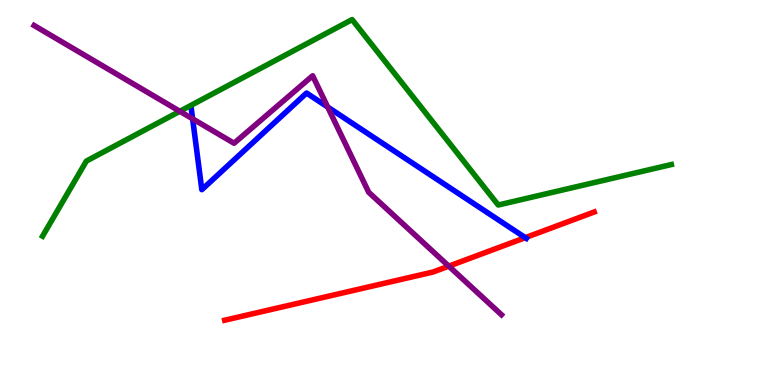[{'lines': ['blue', 'red'], 'intersections': [{'x': 6.78, 'y': 3.83}]}, {'lines': ['green', 'red'], 'intersections': []}, {'lines': ['purple', 'red'], 'intersections': [{'x': 5.79, 'y': 3.09}]}, {'lines': ['blue', 'green'], 'intersections': []}, {'lines': ['blue', 'purple'], 'intersections': [{'x': 2.49, 'y': 6.91}, {'x': 4.23, 'y': 7.22}]}, {'lines': ['green', 'purple'], 'intersections': [{'x': 2.32, 'y': 7.11}]}]